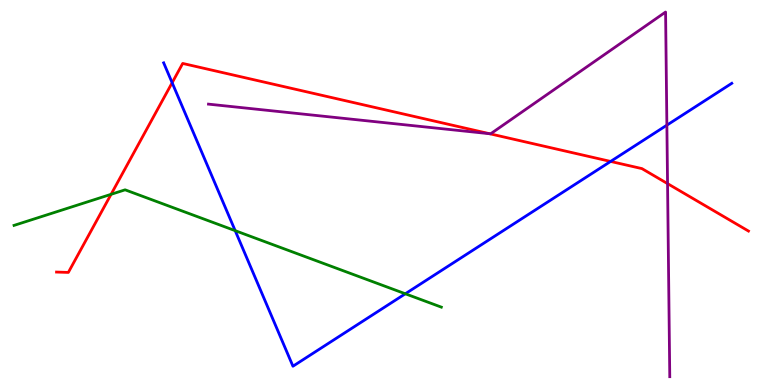[{'lines': ['blue', 'red'], 'intersections': [{'x': 2.22, 'y': 7.85}, {'x': 7.88, 'y': 5.81}]}, {'lines': ['green', 'red'], 'intersections': [{'x': 1.43, 'y': 4.95}]}, {'lines': ['purple', 'red'], 'intersections': [{'x': 6.32, 'y': 6.53}, {'x': 8.61, 'y': 5.23}]}, {'lines': ['blue', 'green'], 'intersections': [{'x': 3.03, 'y': 4.01}, {'x': 5.23, 'y': 2.37}]}, {'lines': ['blue', 'purple'], 'intersections': [{'x': 8.6, 'y': 6.75}]}, {'lines': ['green', 'purple'], 'intersections': []}]